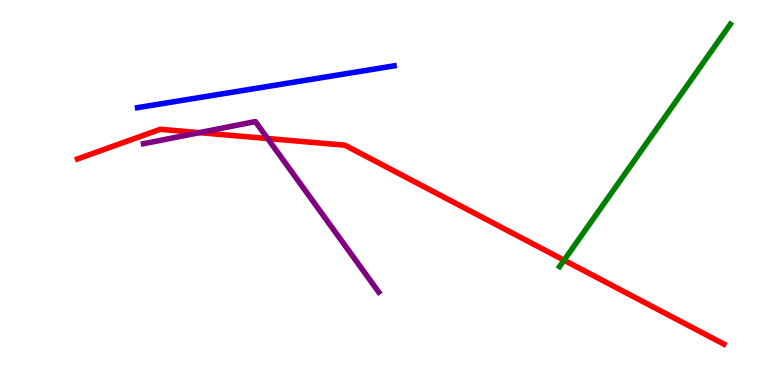[{'lines': ['blue', 'red'], 'intersections': []}, {'lines': ['green', 'red'], 'intersections': [{'x': 7.28, 'y': 3.24}]}, {'lines': ['purple', 'red'], 'intersections': [{'x': 2.57, 'y': 6.55}, {'x': 3.45, 'y': 6.4}]}, {'lines': ['blue', 'green'], 'intersections': []}, {'lines': ['blue', 'purple'], 'intersections': []}, {'lines': ['green', 'purple'], 'intersections': []}]